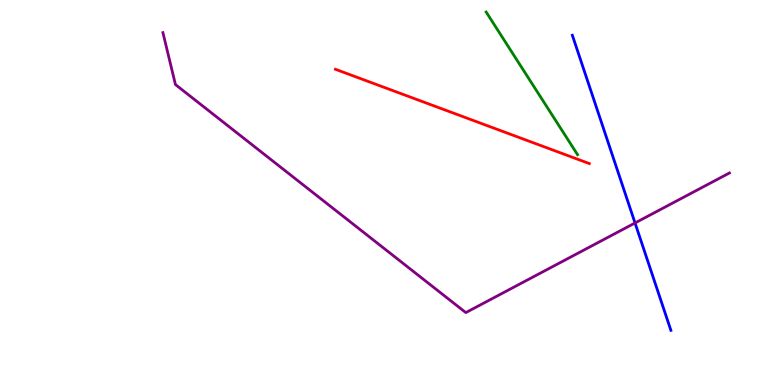[{'lines': ['blue', 'red'], 'intersections': []}, {'lines': ['green', 'red'], 'intersections': []}, {'lines': ['purple', 'red'], 'intersections': []}, {'lines': ['blue', 'green'], 'intersections': []}, {'lines': ['blue', 'purple'], 'intersections': [{'x': 8.19, 'y': 4.21}]}, {'lines': ['green', 'purple'], 'intersections': []}]